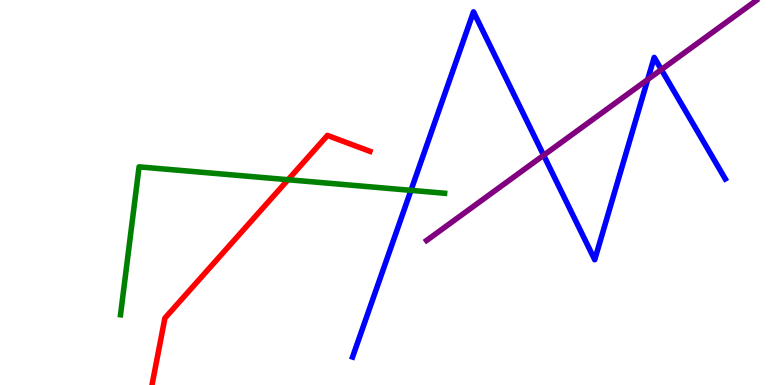[{'lines': ['blue', 'red'], 'intersections': []}, {'lines': ['green', 'red'], 'intersections': [{'x': 3.72, 'y': 5.33}]}, {'lines': ['purple', 'red'], 'intersections': []}, {'lines': ['blue', 'green'], 'intersections': [{'x': 5.3, 'y': 5.06}]}, {'lines': ['blue', 'purple'], 'intersections': [{'x': 7.01, 'y': 5.97}, {'x': 8.36, 'y': 7.93}, {'x': 8.53, 'y': 8.19}]}, {'lines': ['green', 'purple'], 'intersections': []}]